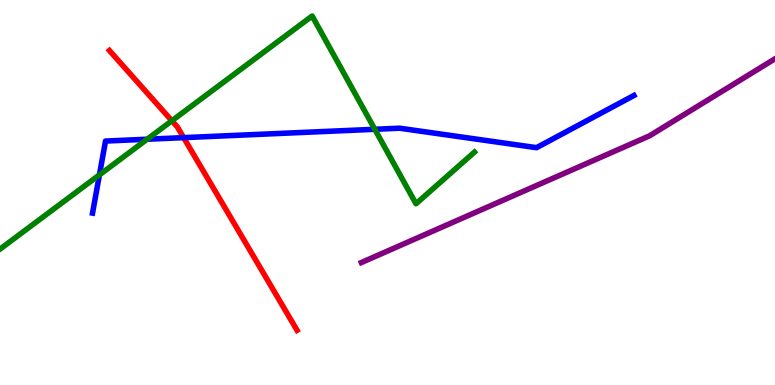[{'lines': ['blue', 'red'], 'intersections': [{'x': 2.37, 'y': 6.43}]}, {'lines': ['green', 'red'], 'intersections': [{'x': 2.22, 'y': 6.86}]}, {'lines': ['purple', 'red'], 'intersections': []}, {'lines': ['blue', 'green'], 'intersections': [{'x': 1.28, 'y': 5.46}, {'x': 1.9, 'y': 6.38}, {'x': 4.84, 'y': 6.64}]}, {'lines': ['blue', 'purple'], 'intersections': []}, {'lines': ['green', 'purple'], 'intersections': []}]